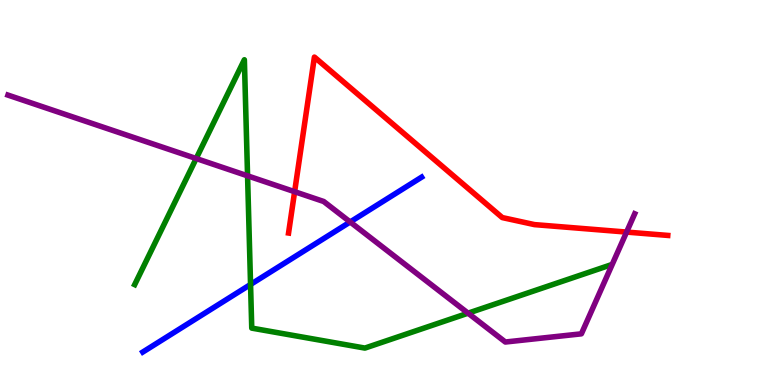[{'lines': ['blue', 'red'], 'intersections': []}, {'lines': ['green', 'red'], 'intersections': []}, {'lines': ['purple', 'red'], 'intersections': [{'x': 3.8, 'y': 5.02}, {'x': 8.08, 'y': 3.97}]}, {'lines': ['blue', 'green'], 'intersections': [{'x': 3.23, 'y': 2.61}]}, {'lines': ['blue', 'purple'], 'intersections': [{'x': 4.52, 'y': 4.23}]}, {'lines': ['green', 'purple'], 'intersections': [{'x': 2.53, 'y': 5.88}, {'x': 3.19, 'y': 5.43}, {'x': 6.04, 'y': 1.87}]}]